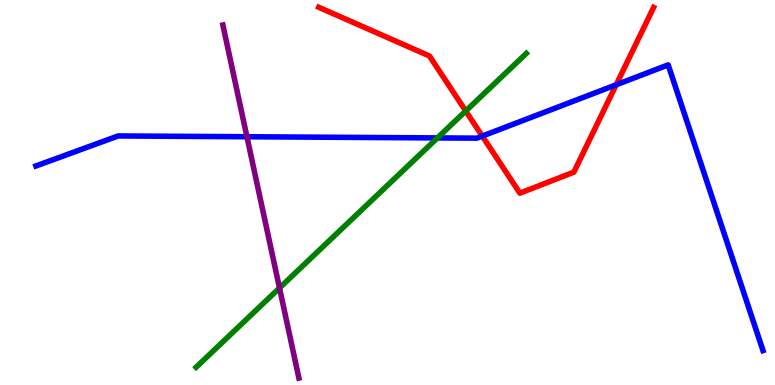[{'lines': ['blue', 'red'], 'intersections': [{'x': 6.22, 'y': 6.47}, {'x': 7.95, 'y': 7.8}]}, {'lines': ['green', 'red'], 'intersections': [{'x': 6.01, 'y': 7.12}]}, {'lines': ['purple', 'red'], 'intersections': []}, {'lines': ['blue', 'green'], 'intersections': [{'x': 5.64, 'y': 6.42}]}, {'lines': ['blue', 'purple'], 'intersections': [{'x': 3.19, 'y': 6.45}]}, {'lines': ['green', 'purple'], 'intersections': [{'x': 3.61, 'y': 2.52}]}]